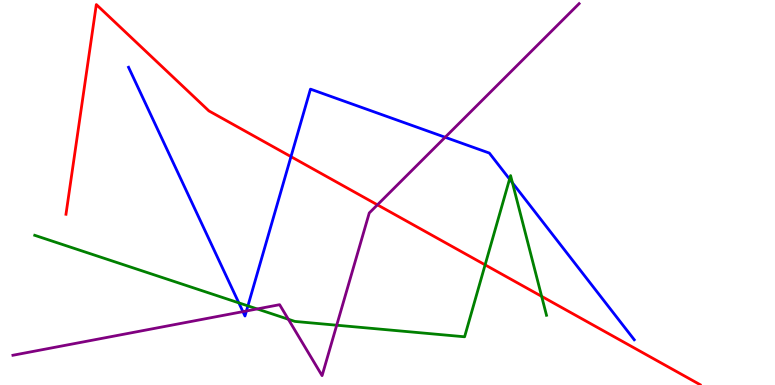[{'lines': ['blue', 'red'], 'intersections': [{'x': 3.75, 'y': 5.93}]}, {'lines': ['green', 'red'], 'intersections': [{'x': 6.26, 'y': 3.12}, {'x': 6.99, 'y': 2.3}]}, {'lines': ['purple', 'red'], 'intersections': [{'x': 4.87, 'y': 4.68}]}, {'lines': ['blue', 'green'], 'intersections': [{'x': 3.08, 'y': 2.13}, {'x': 3.2, 'y': 2.06}, {'x': 6.58, 'y': 5.35}, {'x': 6.61, 'y': 5.25}]}, {'lines': ['blue', 'purple'], 'intersections': [{'x': 3.13, 'y': 1.91}, {'x': 3.18, 'y': 1.92}, {'x': 5.74, 'y': 6.43}]}, {'lines': ['green', 'purple'], 'intersections': [{'x': 3.32, 'y': 1.98}, {'x': 3.72, 'y': 1.71}, {'x': 4.34, 'y': 1.55}]}]